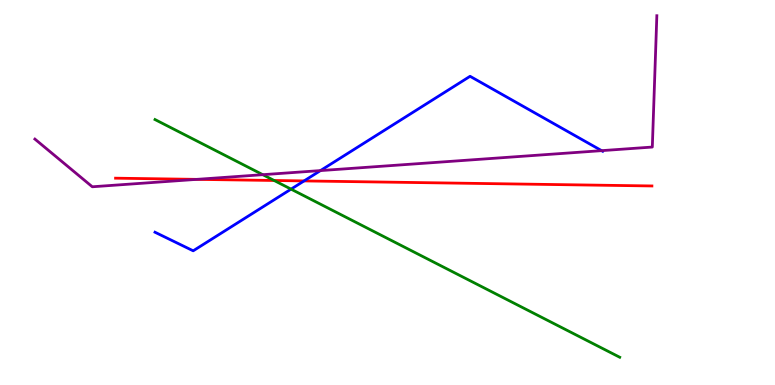[{'lines': ['blue', 'red'], 'intersections': [{'x': 3.92, 'y': 5.3}]}, {'lines': ['green', 'red'], 'intersections': [{'x': 3.54, 'y': 5.31}]}, {'lines': ['purple', 'red'], 'intersections': [{'x': 2.54, 'y': 5.34}]}, {'lines': ['blue', 'green'], 'intersections': [{'x': 3.76, 'y': 5.09}]}, {'lines': ['blue', 'purple'], 'intersections': [{'x': 4.14, 'y': 5.57}, {'x': 7.76, 'y': 6.09}]}, {'lines': ['green', 'purple'], 'intersections': [{'x': 3.39, 'y': 5.46}]}]